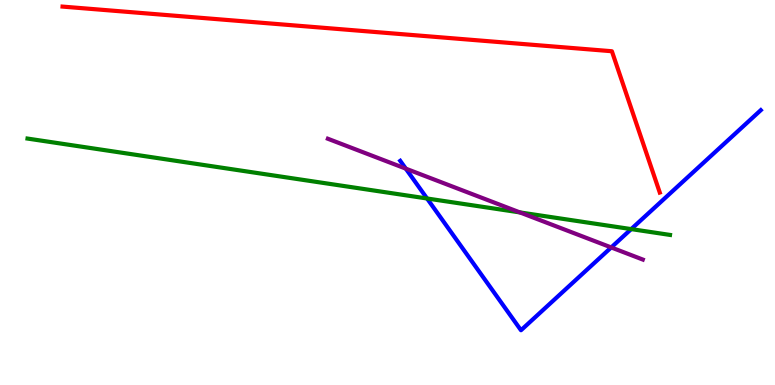[{'lines': ['blue', 'red'], 'intersections': []}, {'lines': ['green', 'red'], 'intersections': []}, {'lines': ['purple', 'red'], 'intersections': []}, {'lines': ['blue', 'green'], 'intersections': [{'x': 5.51, 'y': 4.84}, {'x': 8.14, 'y': 4.05}]}, {'lines': ['blue', 'purple'], 'intersections': [{'x': 5.24, 'y': 5.62}, {'x': 7.89, 'y': 3.57}]}, {'lines': ['green', 'purple'], 'intersections': [{'x': 6.71, 'y': 4.48}]}]